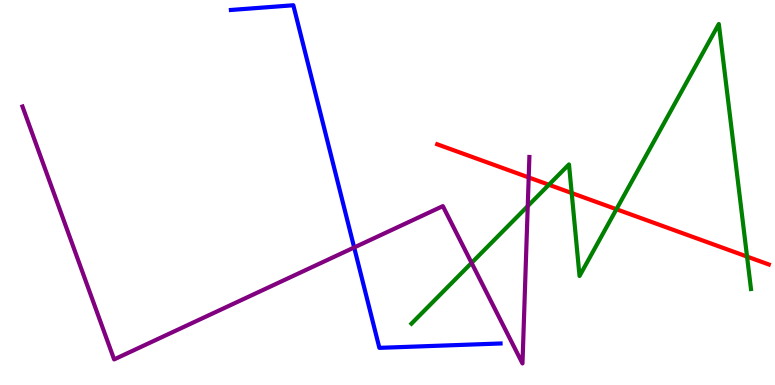[{'lines': ['blue', 'red'], 'intersections': []}, {'lines': ['green', 'red'], 'intersections': [{'x': 7.08, 'y': 5.2}, {'x': 7.38, 'y': 4.99}, {'x': 7.95, 'y': 4.57}, {'x': 9.64, 'y': 3.34}]}, {'lines': ['purple', 'red'], 'intersections': [{'x': 6.82, 'y': 5.39}]}, {'lines': ['blue', 'green'], 'intersections': []}, {'lines': ['blue', 'purple'], 'intersections': [{'x': 4.57, 'y': 3.57}]}, {'lines': ['green', 'purple'], 'intersections': [{'x': 6.08, 'y': 3.17}, {'x': 6.81, 'y': 4.65}]}]